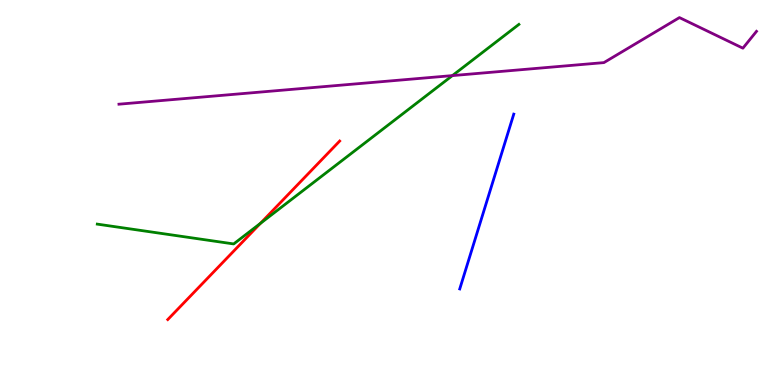[{'lines': ['blue', 'red'], 'intersections': []}, {'lines': ['green', 'red'], 'intersections': [{'x': 3.36, 'y': 4.2}]}, {'lines': ['purple', 'red'], 'intersections': []}, {'lines': ['blue', 'green'], 'intersections': []}, {'lines': ['blue', 'purple'], 'intersections': []}, {'lines': ['green', 'purple'], 'intersections': [{'x': 5.84, 'y': 8.04}]}]